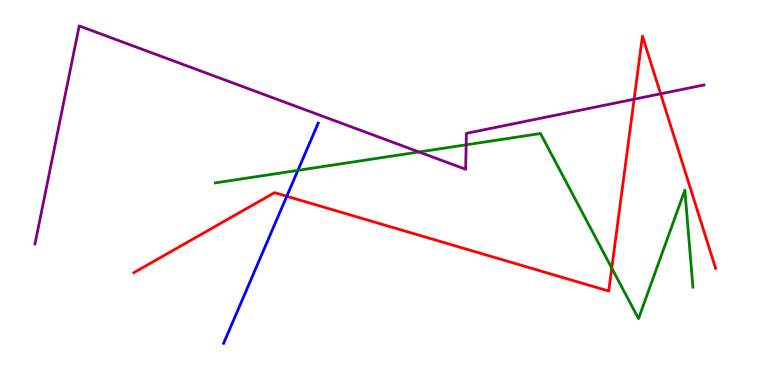[{'lines': ['blue', 'red'], 'intersections': [{'x': 3.7, 'y': 4.9}]}, {'lines': ['green', 'red'], 'intersections': [{'x': 7.89, 'y': 3.04}]}, {'lines': ['purple', 'red'], 'intersections': [{'x': 8.18, 'y': 7.42}, {'x': 8.52, 'y': 7.56}]}, {'lines': ['blue', 'green'], 'intersections': [{'x': 3.84, 'y': 5.58}]}, {'lines': ['blue', 'purple'], 'intersections': []}, {'lines': ['green', 'purple'], 'intersections': [{'x': 5.41, 'y': 6.05}, {'x': 6.02, 'y': 6.24}]}]